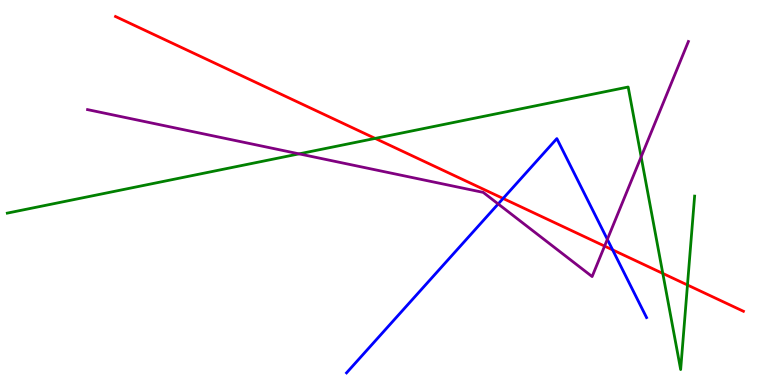[{'lines': ['blue', 'red'], 'intersections': [{'x': 6.49, 'y': 4.85}, {'x': 7.9, 'y': 3.51}]}, {'lines': ['green', 'red'], 'intersections': [{'x': 4.84, 'y': 6.41}, {'x': 8.55, 'y': 2.9}, {'x': 8.87, 'y': 2.6}]}, {'lines': ['purple', 'red'], 'intersections': [{'x': 7.8, 'y': 3.61}]}, {'lines': ['blue', 'green'], 'intersections': []}, {'lines': ['blue', 'purple'], 'intersections': [{'x': 6.43, 'y': 4.7}, {'x': 7.84, 'y': 3.78}]}, {'lines': ['green', 'purple'], 'intersections': [{'x': 3.86, 'y': 6.0}, {'x': 8.27, 'y': 5.93}]}]